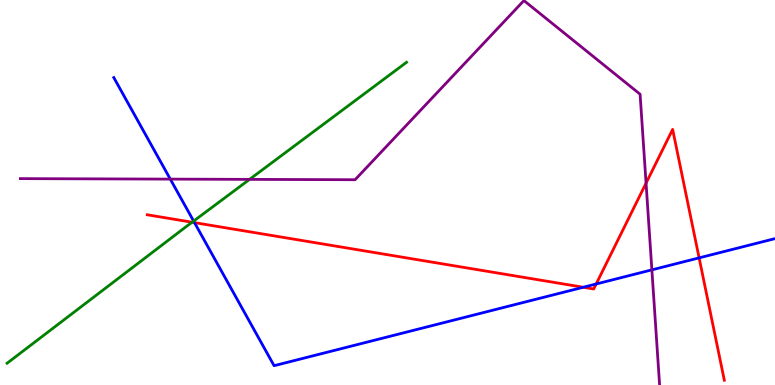[{'lines': ['blue', 'red'], 'intersections': [{'x': 2.51, 'y': 4.22}, {'x': 7.53, 'y': 2.54}, {'x': 7.69, 'y': 2.62}, {'x': 9.02, 'y': 3.3}]}, {'lines': ['green', 'red'], 'intersections': [{'x': 2.48, 'y': 4.23}]}, {'lines': ['purple', 'red'], 'intersections': [{'x': 8.34, 'y': 5.24}]}, {'lines': ['blue', 'green'], 'intersections': [{'x': 2.5, 'y': 4.26}]}, {'lines': ['blue', 'purple'], 'intersections': [{'x': 2.2, 'y': 5.35}, {'x': 8.41, 'y': 2.99}]}, {'lines': ['green', 'purple'], 'intersections': [{'x': 3.22, 'y': 5.34}]}]